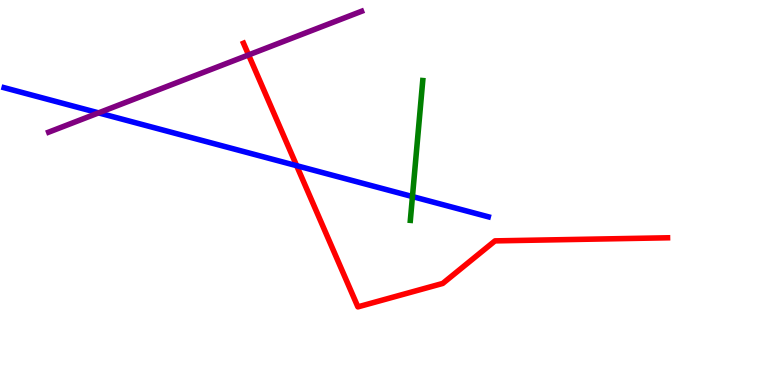[{'lines': ['blue', 'red'], 'intersections': [{'x': 3.83, 'y': 5.7}]}, {'lines': ['green', 'red'], 'intersections': []}, {'lines': ['purple', 'red'], 'intersections': [{'x': 3.21, 'y': 8.57}]}, {'lines': ['blue', 'green'], 'intersections': [{'x': 5.32, 'y': 4.89}]}, {'lines': ['blue', 'purple'], 'intersections': [{'x': 1.27, 'y': 7.07}]}, {'lines': ['green', 'purple'], 'intersections': []}]